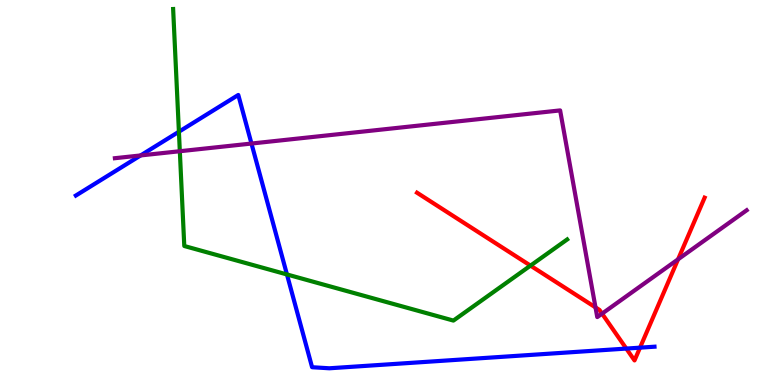[{'lines': ['blue', 'red'], 'intersections': [{'x': 8.08, 'y': 0.946}, {'x': 8.26, 'y': 0.97}]}, {'lines': ['green', 'red'], 'intersections': [{'x': 6.84, 'y': 3.1}]}, {'lines': ['purple', 'red'], 'intersections': [{'x': 7.68, 'y': 2.02}, {'x': 7.77, 'y': 1.85}, {'x': 8.75, 'y': 3.26}]}, {'lines': ['blue', 'green'], 'intersections': [{'x': 2.31, 'y': 6.58}, {'x': 3.7, 'y': 2.87}]}, {'lines': ['blue', 'purple'], 'intersections': [{'x': 1.81, 'y': 5.96}, {'x': 3.24, 'y': 6.27}]}, {'lines': ['green', 'purple'], 'intersections': [{'x': 2.32, 'y': 6.07}]}]